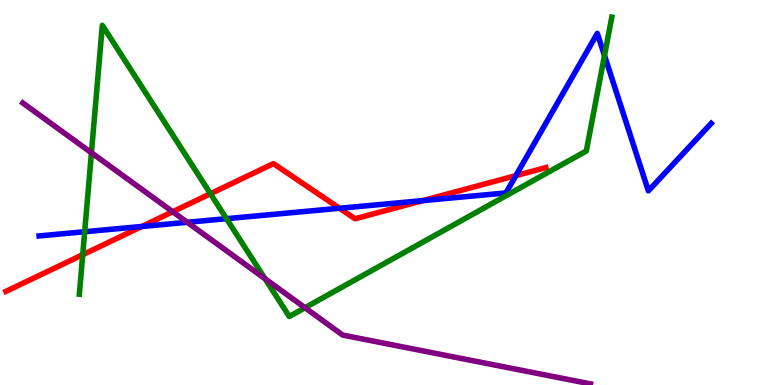[{'lines': ['blue', 'red'], 'intersections': [{'x': 1.83, 'y': 4.12}, {'x': 4.38, 'y': 4.59}, {'x': 5.46, 'y': 4.79}, {'x': 6.66, 'y': 5.44}]}, {'lines': ['green', 'red'], 'intersections': [{'x': 1.07, 'y': 3.38}, {'x': 2.72, 'y': 4.97}]}, {'lines': ['purple', 'red'], 'intersections': [{'x': 2.23, 'y': 4.5}]}, {'lines': ['blue', 'green'], 'intersections': [{'x': 1.09, 'y': 3.98}, {'x': 2.92, 'y': 4.32}, {'x': 7.8, 'y': 8.56}]}, {'lines': ['blue', 'purple'], 'intersections': [{'x': 2.42, 'y': 4.23}]}, {'lines': ['green', 'purple'], 'intersections': [{'x': 1.18, 'y': 6.03}, {'x': 3.42, 'y': 2.76}, {'x': 3.94, 'y': 2.01}]}]